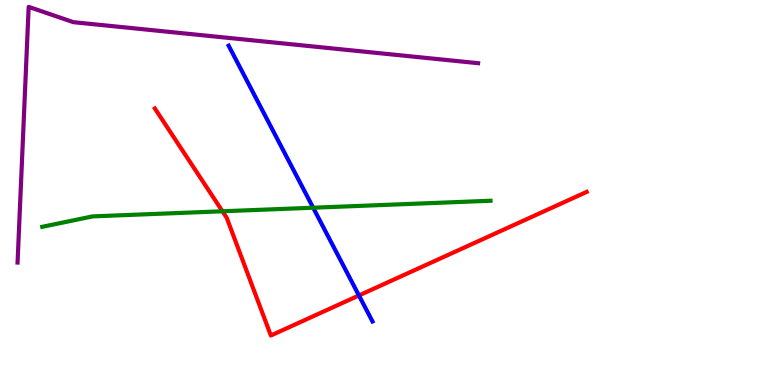[{'lines': ['blue', 'red'], 'intersections': [{'x': 4.63, 'y': 2.33}]}, {'lines': ['green', 'red'], 'intersections': [{'x': 2.87, 'y': 4.51}]}, {'lines': ['purple', 'red'], 'intersections': []}, {'lines': ['blue', 'green'], 'intersections': [{'x': 4.04, 'y': 4.6}]}, {'lines': ['blue', 'purple'], 'intersections': []}, {'lines': ['green', 'purple'], 'intersections': []}]